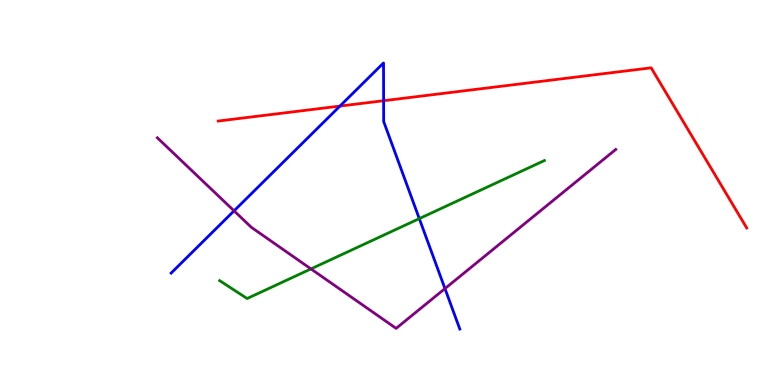[{'lines': ['blue', 'red'], 'intersections': [{'x': 4.39, 'y': 7.24}, {'x': 4.95, 'y': 7.38}]}, {'lines': ['green', 'red'], 'intersections': []}, {'lines': ['purple', 'red'], 'intersections': []}, {'lines': ['blue', 'green'], 'intersections': [{'x': 5.41, 'y': 4.32}]}, {'lines': ['blue', 'purple'], 'intersections': [{'x': 3.02, 'y': 4.52}, {'x': 5.74, 'y': 2.5}]}, {'lines': ['green', 'purple'], 'intersections': [{'x': 4.01, 'y': 3.02}]}]